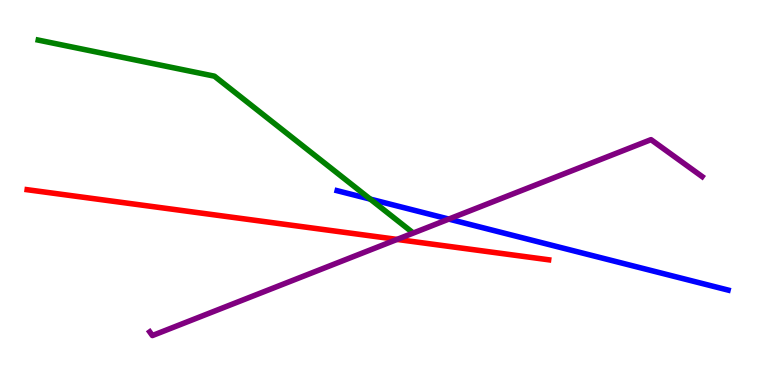[{'lines': ['blue', 'red'], 'intersections': []}, {'lines': ['green', 'red'], 'intersections': []}, {'lines': ['purple', 'red'], 'intersections': [{'x': 5.12, 'y': 3.78}]}, {'lines': ['blue', 'green'], 'intersections': [{'x': 4.78, 'y': 4.83}]}, {'lines': ['blue', 'purple'], 'intersections': [{'x': 5.79, 'y': 4.31}]}, {'lines': ['green', 'purple'], 'intersections': []}]